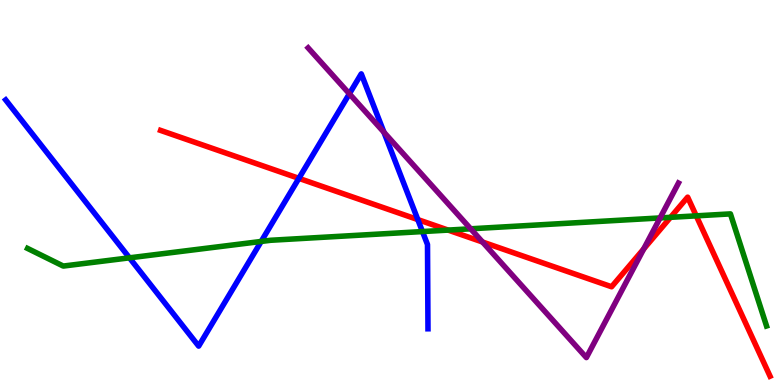[{'lines': ['blue', 'red'], 'intersections': [{'x': 3.86, 'y': 5.37}, {'x': 5.39, 'y': 4.3}]}, {'lines': ['green', 'red'], 'intersections': [{'x': 5.78, 'y': 4.02}, {'x': 8.65, 'y': 4.36}, {'x': 8.98, 'y': 4.39}]}, {'lines': ['purple', 'red'], 'intersections': [{'x': 6.23, 'y': 3.71}, {'x': 8.31, 'y': 3.53}]}, {'lines': ['blue', 'green'], 'intersections': [{'x': 1.67, 'y': 3.3}, {'x': 3.37, 'y': 3.73}, {'x': 5.45, 'y': 3.99}]}, {'lines': ['blue', 'purple'], 'intersections': [{'x': 4.51, 'y': 7.56}, {'x': 4.95, 'y': 6.56}]}, {'lines': ['green', 'purple'], 'intersections': [{'x': 6.07, 'y': 4.06}, {'x': 8.52, 'y': 4.34}]}]